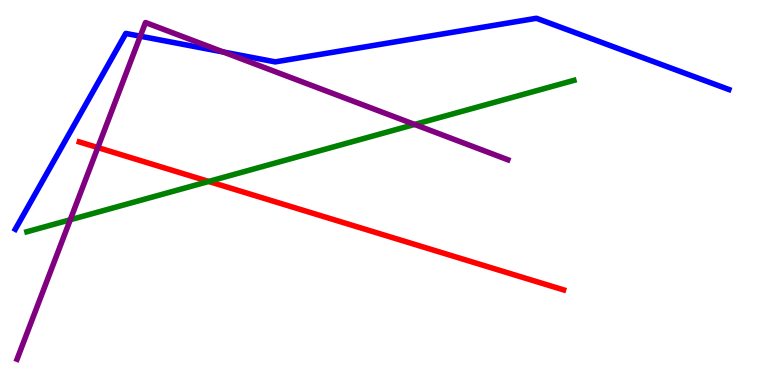[{'lines': ['blue', 'red'], 'intersections': []}, {'lines': ['green', 'red'], 'intersections': [{'x': 2.69, 'y': 5.29}]}, {'lines': ['purple', 'red'], 'intersections': [{'x': 1.26, 'y': 6.17}]}, {'lines': ['blue', 'green'], 'intersections': []}, {'lines': ['blue', 'purple'], 'intersections': [{'x': 1.81, 'y': 9.06}, {'x': 2.88, 'y': 8.65}]}, {'lines': ['green', 'purple'], 'intersections': [{'x': 0.907, 'y': 4.29}, {'x': 5.35, 'y': 6.77}]}]